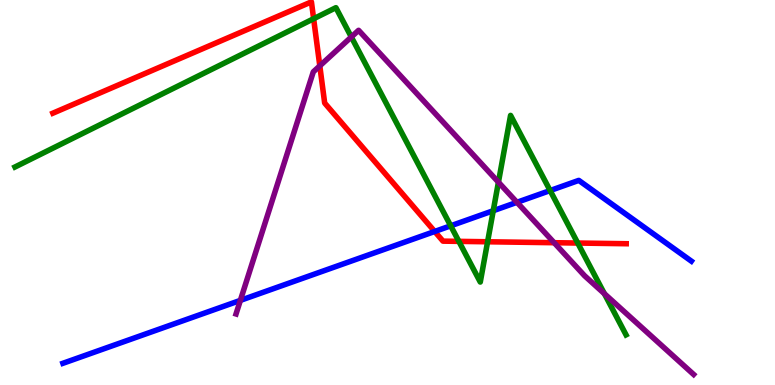[{'lines': ['blue', 'red'], 'intersections': [{'x': 5.61, 'y': 3.99}]}, {'lines': ['green', 'red'], 'intersections': [{'x': 4.05, 'y': 9.51}, {'x': 5.92, 'y': 3.73}, {'x': 6.29, 'y': 3.72}, {'x': 7.45, 'y': 3.69}]}, {'lines': ['purple', 'red'], 'intersections': [{'x': 4.13, 'y': 8.29}, {'x': 7.15, 'y': 3.7}]}, {'lines': ['blue', 'green'], 'intersections': [{'x': 5.82, 'y': 4.13}, {'x': 6.36, 'y': 4.53}, {'x': 7.1, 'y': 5.05}]}, {'lines': ['blue', 'purple'], 'intersections': [{'x': 3.1, 'y': 2.2}, {'x': 6.67, 'y': 4.75}]}, {'lines': ['green', 'purple'], 'intersections': [{'x': 4.53, 'y': 9.04}, {'x': 6.43, 'y': 5.27}, {'x': 7.8, 'y': 2.37}]}]